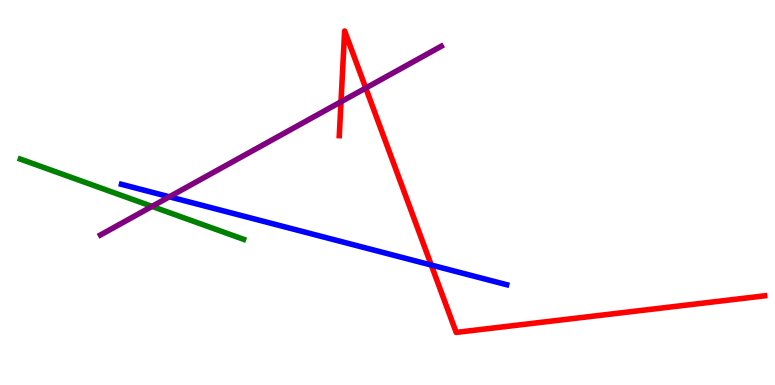[{'lines': ['blue', 'red'], 'intersections': [{'x': 5.56, 'y': 3.12}]}, {'lines': ['green', 'red'], 'intersections': []}, {'lines': ['purple', 'red'], 'intersections': [{'x': 4.4, 'y': 7.36}, {'x': 4.72, 'y': 7.71}]}, {'lines': ['blue', 'green'], 'intersections': []}, {'lines': ['blue', 'purple'], 'intersections': [{'x': 2.19, 'y': 4.89}]}, {'lines': ['green', 'purple'], 'intersections': [{'x': 1.96, 'y': 4.64}]}]